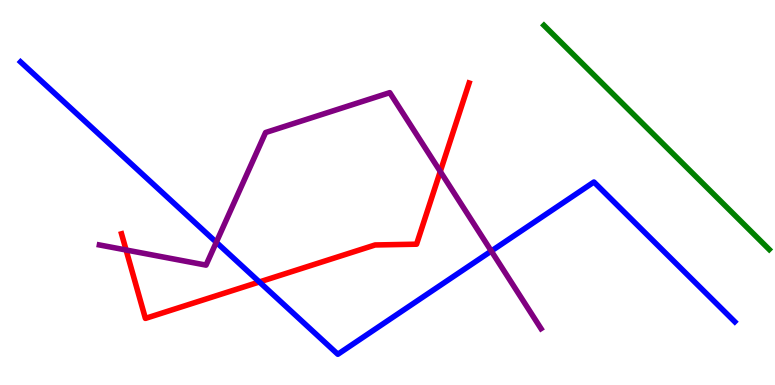[{'lines': ['blue', 'red'], 'intersections': [{'x': 3.35, 'y': 2.68}]}, {'lines': ['green', 'red'], 'intersections': []}, {'lines': ['purple', 'red'], 'intersections': [{'x': 1.63, 'y': 3.51}, {'x': 5.68, 'y': 5.55}]}, {'lines': ['blue', 'green'], 'intersections': []}, {'lines': ['blue', 'purple'], 'intersections': [{'x': 2.79, 'y': 3.71}, {'x': 6.34, 'y': 3.48}]}, {'lines': ['green', 'purple'], 'intersections': []}]